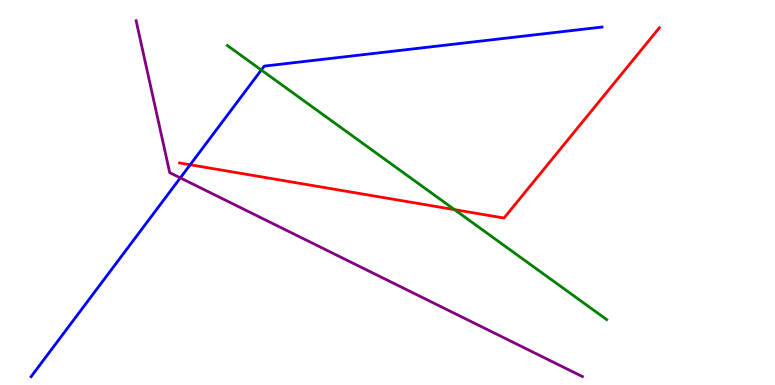[{'lines': ['blue', 'red'], 'intersections': [{'x': 2.45, 'y': 5.72}]}, {'lines': ['green', 'red'], 'intersections': [{'x': 5.86, 'y': 4.56}]}, {'lines': ['purple', 'red'], 'intersections': []}, {'lines': ['blue', 'green'], 'intersections': [{'x': 3.37, 'y': 8.18}]}, {'lines': ['blue', 'purple'], 'intersections': [{'x': 2.33, 'y': 5.38}]}, {'lines': ['green', 'purple'], 'intersections': []}]